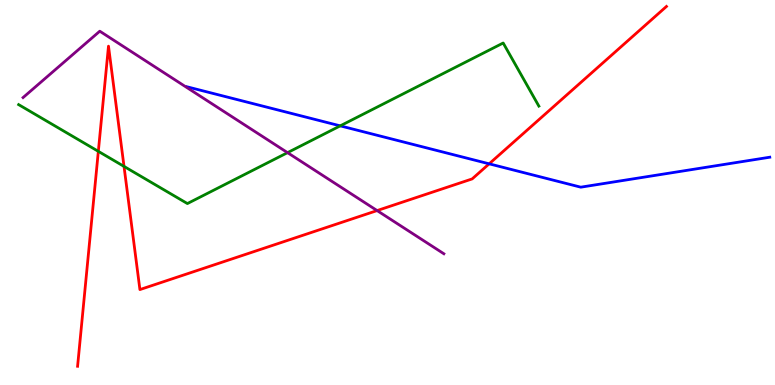[{'lines': ['blue', 'red'], 'intersections': [{'x': 6.31, 'y': 5.74}]}, {'lines': ['green', 'red'], 'intersections': [{'x': 1.27, 'y': 6.07}, {'x': 1.6, 'y': 5.68}]}, {'lines': ['purple', 'red'], 'intersections': [{'x': 4.87, 'y': 4.53}]}, {'lines': ['blue', 'green'], 'intersections': [{'x': 4.39, 'y': 6.73}]}, {'lines': ['blue', 'purple'], 'intersections': []}, {'lines': ['green', 'purple'], 'intersections': [{'x': 3.71, 'y': 6.04}]}]